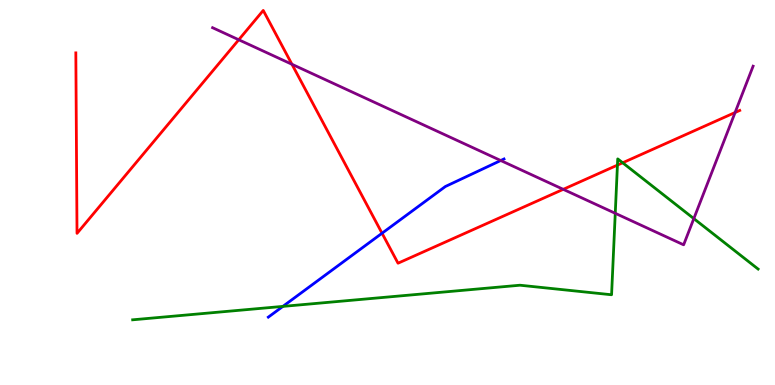[{'lines': ['blue', 'red'], 'intersections': [{'x': 4.93, 'y': 3.94}]}, {'lines': ['green', 'red'], 'intersections': [{'x': 7.97, 'y': 5.71}, {'x': 8.03, 'y': 5.77}]}, {'lines': ['purple', 'red'], 'intersections': [{'x': 3.08, 'y': 8.97}, {'x': 3.77, 'y': 8.33}, {'x': 7.27, 'y': 5.08}, {'x': 9.48, 'y': 7.08}]}, {'lines': ['blue', 'green'], 'intersections': [{'x': 3.65, 'y': 2.04}]}, {'lines': ['blue', 'purple'], 'intersections': [{'x': 6.46, 'y': 5.83}]}, {'lines': ['green', 'purple'], 'intersections': [{'x': 7.94, 'y': 4.46}, {'x': 8.95, 'y': 4.32}]}]